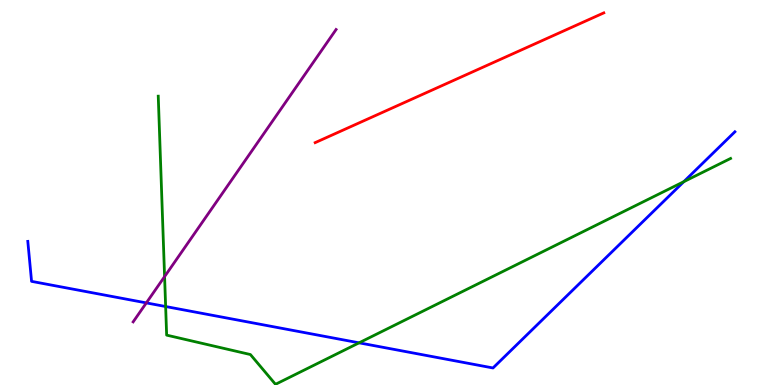[{'lines': ['blue', 'red'], 'intersections': []}, {'lines': ['green', 'red'], 'intersections': []}, {'lines': ['purple', 'red'], 'intersections': []}, {'lines': ['blue', 'green'], 'intersections': [{'x': 2.14, 'y': 2.04}, {'x': 4.63, 'y': 1.1}, {'x': 8.82, 'y': 5.28}]}, {'lines': ['blue', 'purple'], 'intersections': [{'x': 1.89, 'y': 2.13}]}, {'lines': ['green', 'purple'], 'intersections': [{'x': 2.12, 'y': 2.82}]}]